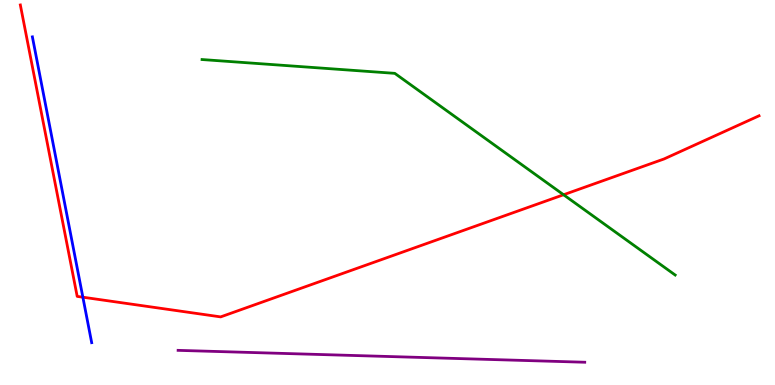[{'lines': ['blue', 'red'], 'intersections': [{'x': 1.07, 'y': 2.28}]}, {'lines': ['green', 'red'], 'intersections': [{'x': 7.27, 'y': 4.94}]}, {'lines': ['purple', 'red'], 'intersections': []}, {'lines': ['blue', 'green'], 'intersections': []}, {'lines': ['blue', 'purple'], 'intersections': []}, {'lines': ['green', 'purple'], 'intersections': []}]